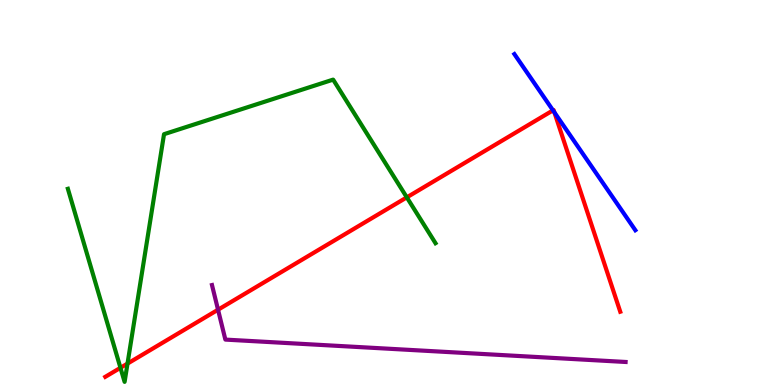[{'lines': ['blue', 'red'], 'intersections': [{'x': 7.14, 'y': 7.13}, {'x': 7.15, 'y': 7.08}]}, {'lines': ['green', 'red'], 'intersections': [{'x': 1.55, 'y': 0.447}, {'x': 1.65, 'y': 0.556}, {'x': 5.25, 'y': 4.87}]}, {'lines': ['purple', 'red'], 'intersections': [{'x': 2.81, 'y': 1.96}]}, {'lines': ['blue', 'green'], 'intersections': []}, {'lines': ['blue', 'purple'], 'intersections': []}, {'lines': ['green', 'purple'], 'intersections': []}]